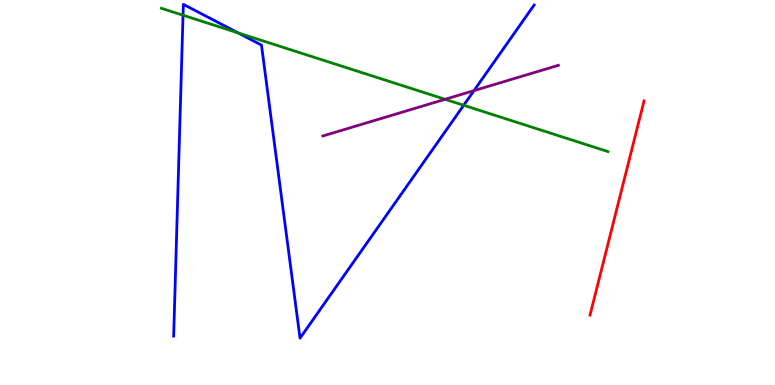[{'lines': ['blue', 'red'], 'intersections': []}, {'lines': ['green', 'red'], 'intersections': []}, {'lines': ['purple', 'red'], 'intersections': []}, {'lines': ['blue', 'green'], 'intersections': [{'x': 2.36, 'y': 9.6}, {'x': 3.07, 'y': 9.15}, {'x': 5.98, 'y': 7.27}]}, {'lines': ['blue', 'purple'], 'intersections': [{'x': 6.12, 'y': 7.65}]}, {'lines': ['green', 'purple'], 'intersections': [{'x': 5.74, 'y': 7.42}]}]